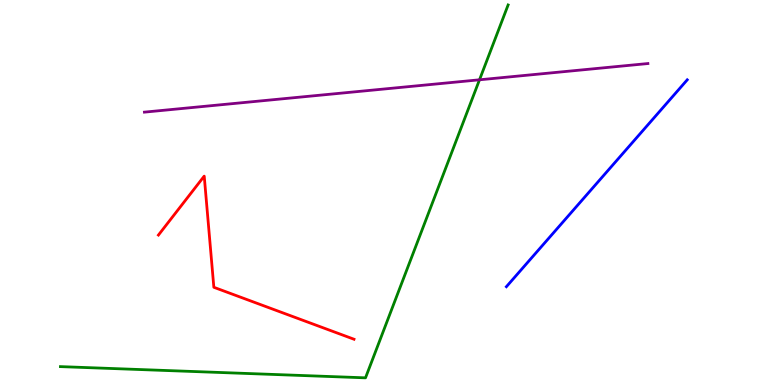[{'lines': ['blue', 'red'], 'intersections': []}, {'lines': ['green', 'red'], 'intersections': []}, {'lines': ['purple', 'red'], 'intersections': []}, {'lines': ['blue', 'green'], 'intersections': []}, {'lines': ['blue', 'purple'], 'intersections': []}, {'lines': ['green', 'purple'], 'intersections': [{'x': 6.19, 'y': 7.93}]}]